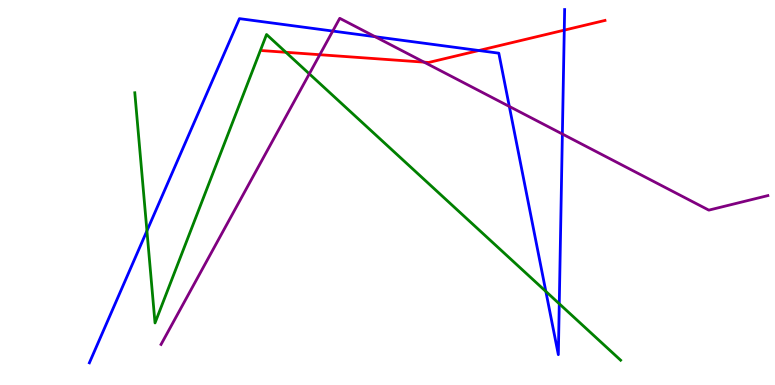[{'lines': ['blue', 'red'], 'intersections': [{'x': 6.18, 'y': 8.69}, {'x': 7.28, 'y': 9.22}]}, {'lines': ['green', 'red'], 'intersections': [{'x': 3.69, 'y': 8.64}]}, {'lines': ['purple', 'red'], 'intersections': [{'x': 4.13, 'y': 8.58}, {'x': 5.47, 'y': 8.39}]}, {'lines': ['blue', 'green'], 'intersections': [{'x': 1.9, 'y': 4.0}, {'x': 7.04, 'y': 2.43}, {'x': 7.22, 'y': 2.11}]}, {'lines': ['blue', 'purple'], 'intersections': [{'x': 4.29, 'y': 9.19}, {'x': 4.84, 'y': 9.05}, {'x': 6.57, 'y': 7.24}, {'x': 7.26, 'y': 6.52}]}, {'lines': ['green', 'purple'], 'intersections': [{'x': 3.99, 'y': 8.08}]}]